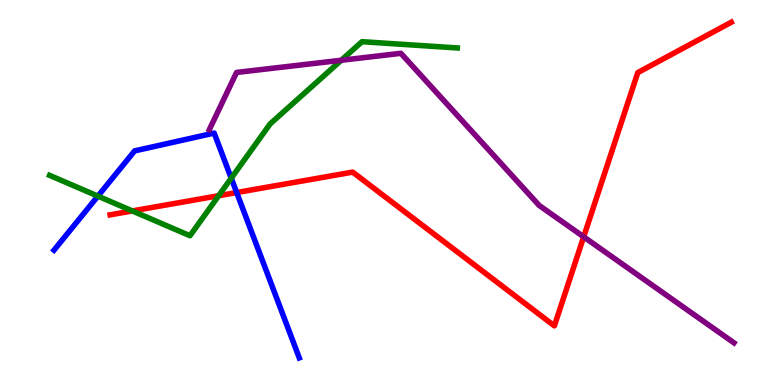[{'lines': ['blue', 'red'], 'intersections': [{'x': 3.05, 'y': 5.0}]}, {'lines': ['green', 'red'], 'intersections': [{'x': 1.71, 'y': 4.52}, {'x': 2.82, 'y': 4.92}]}, {'lines': ['purple', 'red'], 'intersections': [{'x': 7.53, 'y': 3.85}]}, {'lines': ['blue', 'green'], 'intersections': [{'x': 1.26, 'y': 4.91}, {'x': 2.98, 'y': 5.37}]}, {'lines': ['blue', 'purple'], 'intersections': []}, {'lines': ['green', 'purple'], 'intersections': [{'x': 4.4, 'y': 8.43}]}]